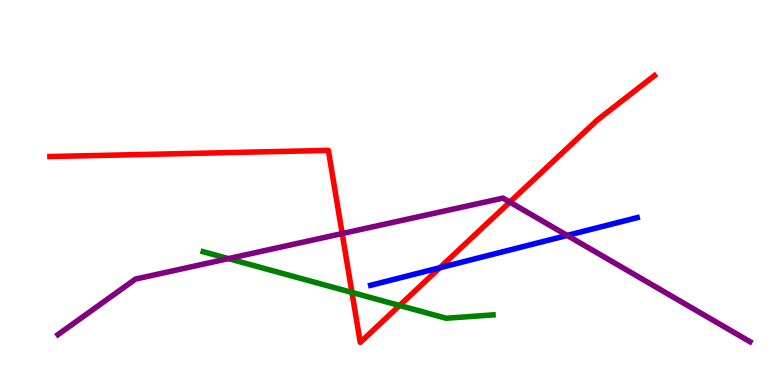[{'lines': ['blue', 'red'], 'intersections': [{'x': 5.68, 'y': 3.05}]}, {'lines': ['green', 'red'], 'intersections': [{'x': 4.54, 'y': 2.4}, {'x': 5.16, 'y': 2.07}]}, {'lines': ['purple', 'red'], 'intersections': [{'x': 4.42, 'y': 3.93}, {'x': 6.58, 'y': 4.75}]}, {'lines': ['blue', 'green'], 'intersections': []}, {'lines': ['blue', 'purple'], 'intersections': [{'x': 7.32, 'y': 3.88}]}, {'lines': ['green', 'purple'], 'intersections': [{'x': 2.95, 'y': 3.28}]}]